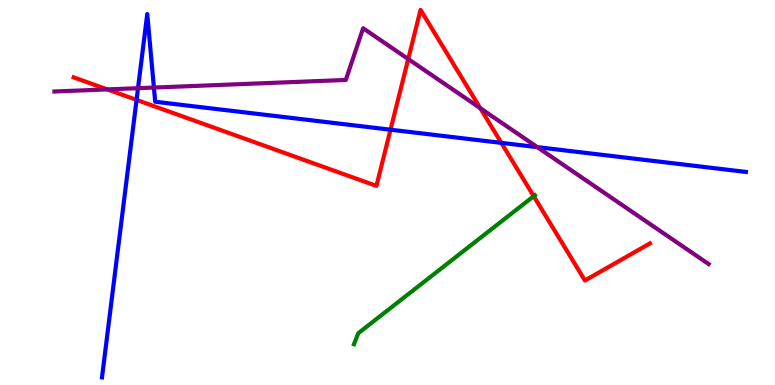[{'lines': ['blue', 'red'], 'intersections': [{'x': 1.76, 'y': 7.4}, {'x': 5.04, 'y': 6.63}, {'x': 6.47, 'y': 6.29}]}, {'lines': ['green', 'red'], 'intersections': [{'x': 6.89, 'y': 4.9}]}, {'lines': ['purple', 'red'], 'intersections': [{'x': 1.38, 'y': 7.68}, {'x': 5.27, 'y': 8.47}, {'x': 6.2, 'y': 7.19}]}, {'lines': ['blue', 'green'], 'intersections': []}, {'lines': ['blue', 'purple'], 'intersections': [{'x': 1.78, 'y': 7.71}, {'x': 1.99, 'y': 7.73}, {'x': 6.93, 'y': 6.18}]}, {'lines': ['green', 'purple'], 'intersections': []}]